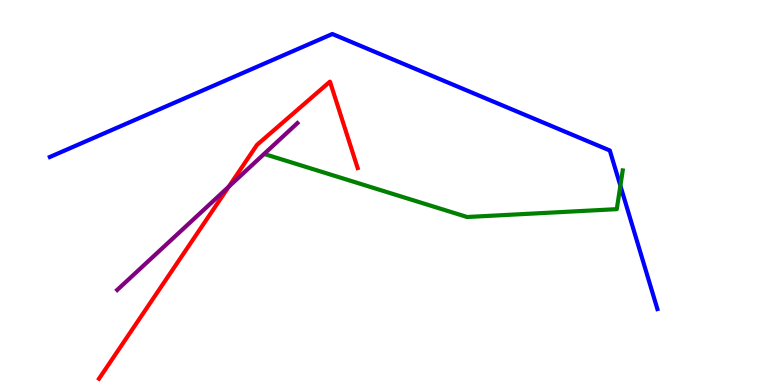[{'lines': ['blue', 'red'], 'intersections': []}, {'lines': ['green', 'red'], 'intersections': []}, {'lines': ['purple', 'red'], 'intersections': [{'x': 2.95, 'y': 5.15}]}, {'lines': ['blue', 'green'], 'intersections': [{'x': 8.0, 'y': 5.18}]}, {'lines': ['blue', 'purple'], 'intersections': []}, {'lines': ['green', 'purple'], 'intersections': []}]